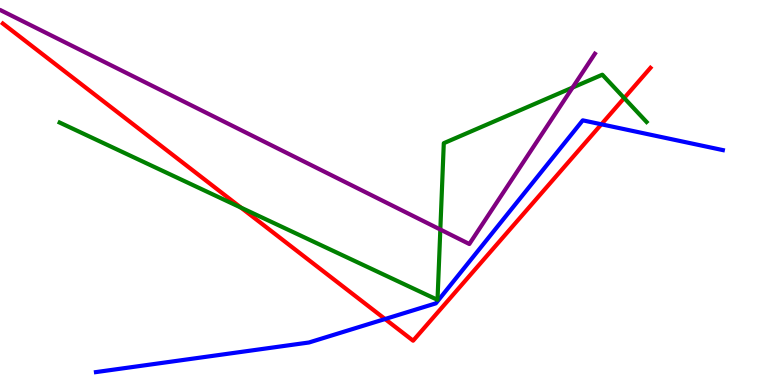[{'lines': ['blue', 'red'], 'intersections': [{'x': 4.97, 'y': 1.71}, {'x': 7.76, 'y': 6.77}]}, {'lines': ['green', 'red'], 'intersections': [{'x': 3.11, 'y': 4.61}, {'x': 8.05, 'y': 7.45}]}, {'lines': ['purple', 'red'], 'intersections': []}, {'lines': ['blue', 'green'], 'intersections': []}, {'lines': ['blue', 'purple'], 'intersections': []}, {'lines': ['green', 'purple'], 'intersections': [{'x': 5.68, 'y': 4.04}, {'x': 7.39, 'y': 7.73}]}]